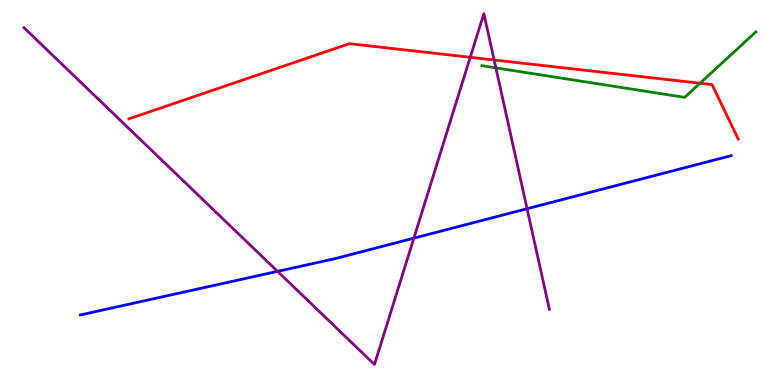[{'lines': ['blue', 'red'], 'intersections': []}, {'lines': ['green', 'red'], 'intersections': [{'x': 9.03, 'y': 7.84}]}, {'lines': ['purple', 'red'], 'intersections': [{'x': 6.07, 'y': 8.51}, {'x': 6.38, 'y': 8.44}]}, {'lines': ['blue', 'green'], 'intersections': []}, {'lines': ['blue', 'purple'], 'intersections': [{'x': 3.58, 'y': 2.95}, {'x': 5.34, 'y': 3.81}, {'x': 6.8, 'y': 4.58}]}, {'lines': ['green', 'purple'], 'intersections': [{'x': 6.4, 'y': 8.24}]}]